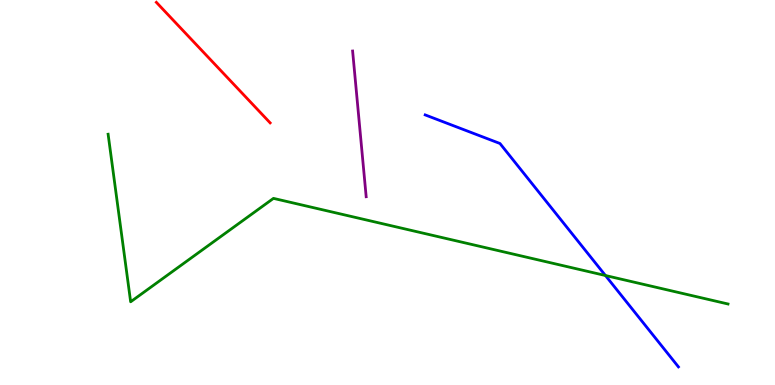[{'lines': ['blue', 'red'], 'intersections': []}, {'lines': ['green', 'red'], 'intersections': []}, {'lines': ['purple', 'red'], 'intersections': []}, {'lines': ['blue', 'green'], 'intersections': [{'x': 7.81, 'y': 2.84}]}, {'lines': ['blue', 'purple'], 'intersections': []}, {'lines': ['green', 'purple'], 'intersections': []}]